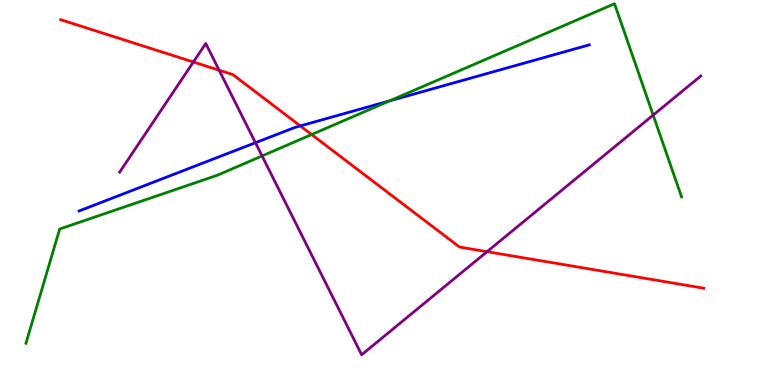[{'lines': ['blue', 'red'], 'intersections': [{'x': 3.88, 'y': 6.73}]}, {'lines': ['green', 'red'], 'intersections': [{'x': 4.02, 'y': 6.51}]}, {'lines': ['purple', 'red'], 'intersections': [{'x': 2.5, 'y': 8.39}, {'x': 2.83, 'y': 8.18}, {'x': 6.28, 'y': 3.46}]}, {'lines': ['blue', 'green'], 'intersections': [{'x': 5.03, 'y': 7.38}]}, {'lines': ['blue', 'purple'], 'intersections': [{'x': 3.3, 'y': 6.29}]}, {'lines': ['green', 'purple'], 'intersections': [{'x': 3.38, 'y': 5.95}, {'x': 8.43, 'y': 7.01}]}]